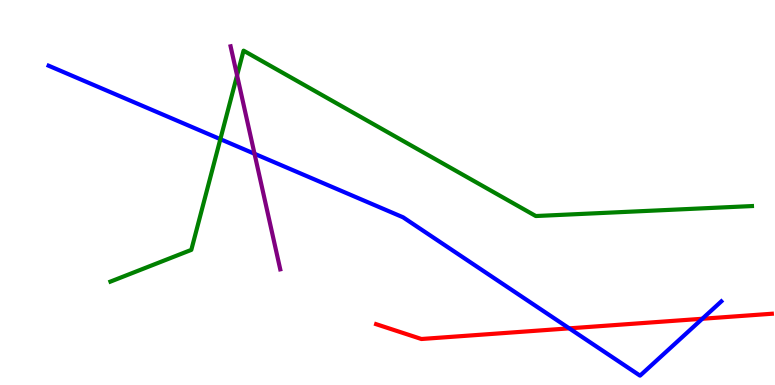[{'lines': ['blue', 'red'], 'intersections': [{'x': 7.35, 'y': 1.47}, {'x': 9.06, 'y': 1.72}]}, {'lines': ['green', 'red'], 'intersections': []}, {'lines': ['purple', 'red'], 'intersections': []}, {'lines': ['blue', 'green'], 'intersections': [{'x': 2.84, 'y': 6.39}]}, {'lines': ['blue', 'purple'], 'intersections': [{'x': 3.28, 'y': 6.01}]}, {'lines': ['green', 'purple'], 'intersections': [{'x': 3.06, 'y': 8.04}]}]